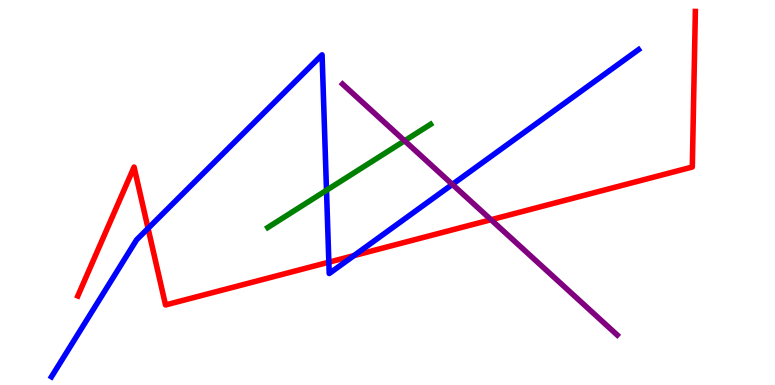[{'lines': ['blue', 'red'], 'intersections': [{'x': 1.91, 'y': 4.07}, {'x': 4.24, 'y': 3.19}, {'x': 4.57, 'y': 3.36}]}, {'lines': ['green', 'red'], 'intersections': []}, {'lines': ['purple', 'red'], 'intersections': [{'x': 6.34, 'y': 4.29}]}, {'lines': ['blue', 'green'], 'intersections': [{'x': 4.21, 'y': 5.06}]}, {'lines': ['blue', 'purple'], 'intersections': [{'x': 5.84, 'y': 5.21}]}, {'lines': ['green', 'purple'], 'intersections': [{'x': 5.22, 'y': 6.34}]}]